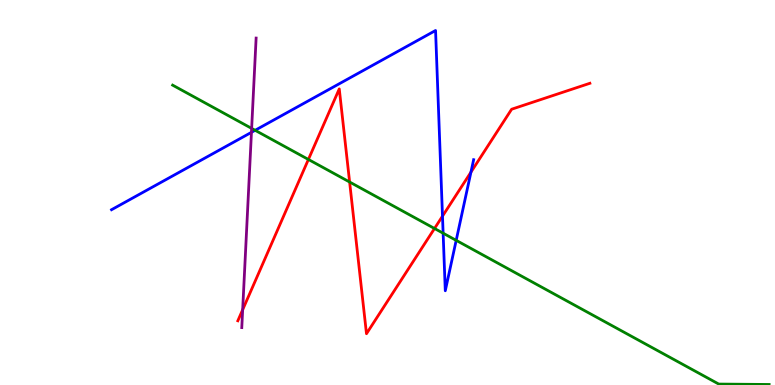[{'lines': ['blue', 'red'], 'intersections': [{'x': 5.71, 'y': 4.39}, {'x': 6.08, 'y': 5.53}]}, {'lines': ['green', 'red'], 'intersections': [{'x': 3.98, 'y': 5.86}, {'x': 4.51, 'y': 5.27}, {'x': 5.61, 'y': 4.07}]}, {'lines': ['purple', 'red'], 'intersections': [{'x': 3.13, 'y': 1.95}]}, {'lines': ['blue', 'green'], 'intersections': [{'x': 3.29, 'y': 6.62}, {'x': 5.72, 'y': 3.94}, {'x': 5.89, 'y': 3.76}]}, {'lines': ['blue', 'purple'], 'intersections': [{'x': 3.24, 'y': 6.56}]}, {'lines': ['green', 'purple'], 'intersections': [{'x': 3.25, 'y': 6.67}]}]